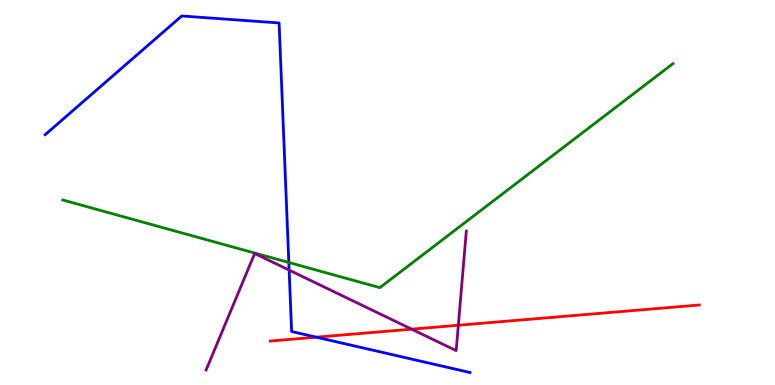[{'lines': ['blue', 'red'], 'intersections': [{'x': 4.08, 'y': 1.24}]}, {'lines': ['green', 'red'], 'intersections': []}, {'lines': ['purple', 'red'], 'intersections': [{'x': 5.31, 'y': 1.45}, {'x': 5.91, 'y': 1.55}]}, {'lines': ['blue', 'green'], 'intersections': [{'x': 3.73, 'y': 3.18}]}, {'lines': ['blue', 'purple'], 'intersections': [{'x': 3.73, 'y': 2.98}]}, {'lines': ['green', 'purple'], 'intersections': []}]